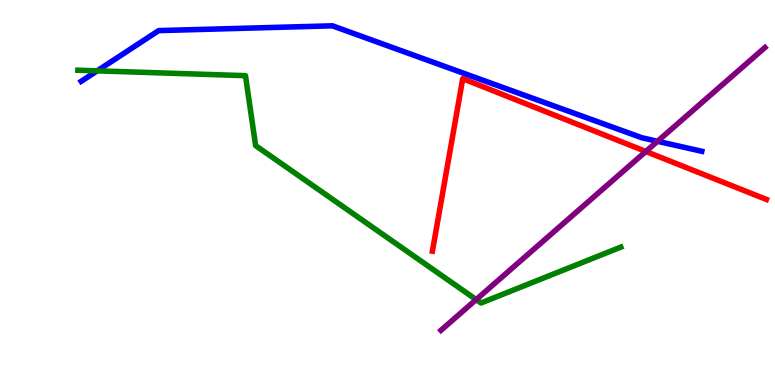[{'lines': ['blue', 'red'], 'intersections': []}, {'lines': ['green', 'red'], 'intersections': []}, {'lines': ['purple', 'red'], 'intersections': [{'x': 8.33, 'y': 6.07}]}, {'lines': ['blue', 'green'], 'intersections': [{'x': 1.25, 'y': 8.16}]}, {'lines': ['blue', 'purple'], 'intersections': [{'x': 8.48, 'y': 6.33}]}, {'lines': ['green', 'purple'], 'intersections': [{'x': 6.14, 'y': 2.22}]}]